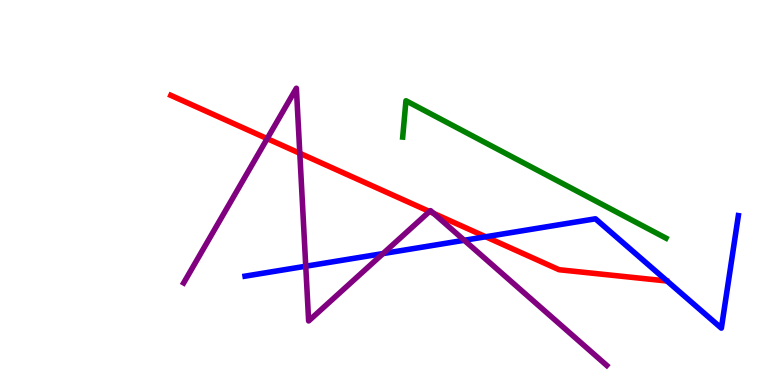[{'lines': ['blue', 'red'], 'intersections': [{'x': 6.27, 'y': 3.85}]}, {'lines': ['green', 'red'], 'intersections': []}, {'lines': ['purple', 'red'], 'intersections': [{'x': 3.45, 'y': 6.4}, {'x': 3.87, 'y': 6.02}, {'x': 5.54, 'y': 4.51}, {'x': 5.59, 'y': 4.46}]}, {'lines': ['blue', 'green'], 'intersections': []}, {'lines': ['blue', 'purple'], 'intersections': [{'x': 3.95, 'y': 3.09}, {'x': 4.94, 'y': 3.41}, {'x': 5.99, 'y': 3.76}]}, {'lines': ['green', 'purple'], 'intersections': []}]